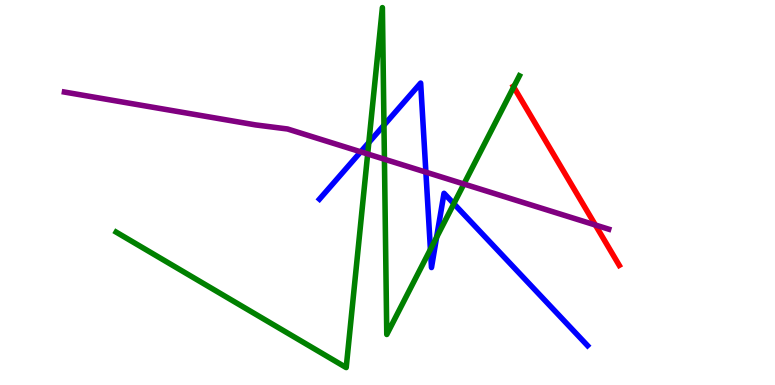[{'lines': ['blue', 'red'], 'intersections': []}, {'lines': ['green', 'red'], 'intersections': [{'x': 6.63, 'y': 7.74}]}, {'lines': ['purple', 'red'], 'intersections': [{'x': 7.68, 'y': 4.16}]}, {'lines': ['blue', 'green'], 'intersections': [{'x': 4.76, 'y': 6.3}, {'x': 4.95, 'y': 6.75}, {'x': 5.55, 'y': 3.52}, {'x': 5.63, 'y': 3.84}, {'x': 5.86, 'y': 4.71}]}, {'lines': ['blue', 'purple'], 'intersections': [{'x': 4.65, 'y': 6.06}, {'x': 5.5, 'y': 5.53}]}, {'lines': ['green', 'purple'], 'intersections': [{'x': 4.74, 'y': 6.0}, {'x': 4.96, 'y': 5.86}, {'x': 5.99, 'y': 5.22}]}]